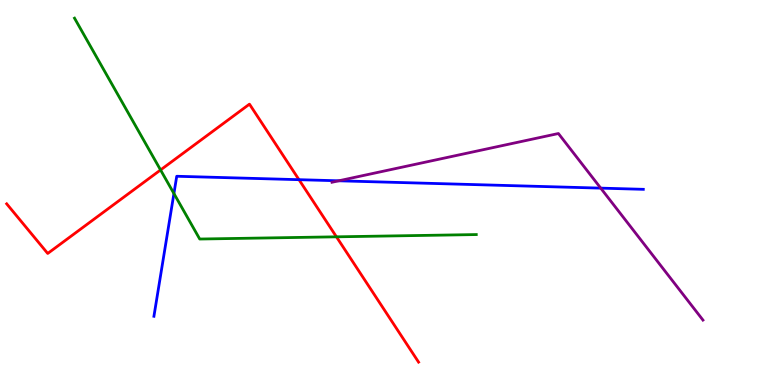[{'lines': ['blue', 'red'], 'intersections': [{'x': 3.86, 'y': 5.33}]}, {'lines': ['green', 'red'], 'intersections': [{'x': 2.07, 'y': 5.59}, {'x': 4.34, 'y': 3.85}]}, {'lines': ['purple', 'red'], 'intersections': []}, {'lines': ['blue', 'green'], 'intersections': [{'x': 2.24, 'y': 4.97}]}, {'lines': ['blue', 'purple'], 'intersections': [{'x': 4.37, 'y': 5.3}, {'x': 7.75, 'y': 5.11}]}, {'lines': ['green', 'purple'], 'intersections': []}]